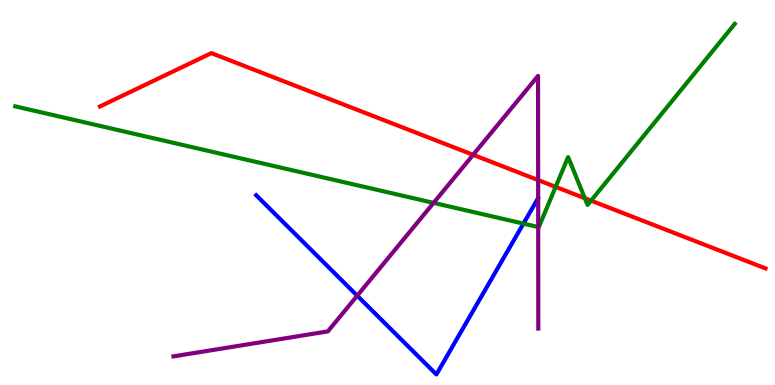[{'lines': ['blue', 'red'], 'intersections': []}, {'lines': ['green', 'red'], 'intersections': [{'x': 7.17, 'y': 5.15}, {'x': 7.55, 'y': 4.85}, {'x': 7.63, 'y': 4.79}]}, {'lines': ['purple', 'red'], 'intersections': [{'x': 6.1, 'y': 5.98}, {'x': 6.94, 'y': 5.32}]}, {'lines': ['blue', 'green'], 'intersections': [{'x': 6.75, 'y': 4.19}]}, {'lines': ['blue', 'purple'], 'intersections': [{'x': 4.61, 'y': 2.32}]}, {'lines': ['green', 'purple'], 'intersections': [{'x': 5.59, 'y': 4.73}, {'x': 6.94, 'y': 4.1}]}]